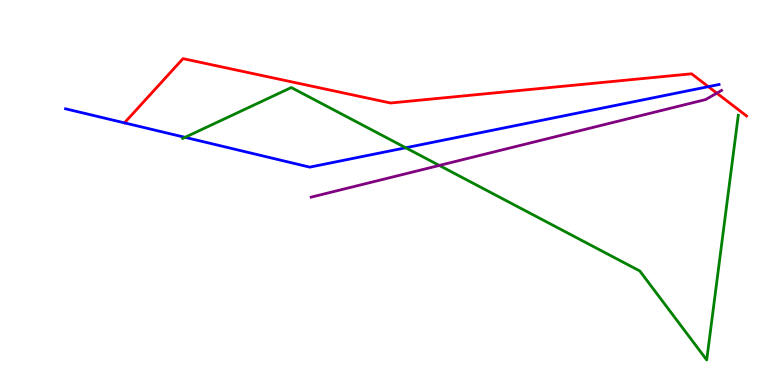[{'lines': ['blue', 'red'], 'intersections': [{'x': 9.14, 'y': 7.75}]}, {'lines': ['green', 'red'], 'intersections': []}, {'lines': ['purple', 'red'], 'intersections': [{'x': 9.25, 'y': 7.58}]}, {'lines': ['blue', 'green'], 'intersections': [{'x': 2.39, 'y': 6.43}, {'x': 5.24, 'y': 6.16}]}, {'lines': ['blue', 'purple'], 'intersections': []}, {'lines': ['green', 'purple'], 'intersections': [{'x': 5.67, 'y': 5.7}]}]